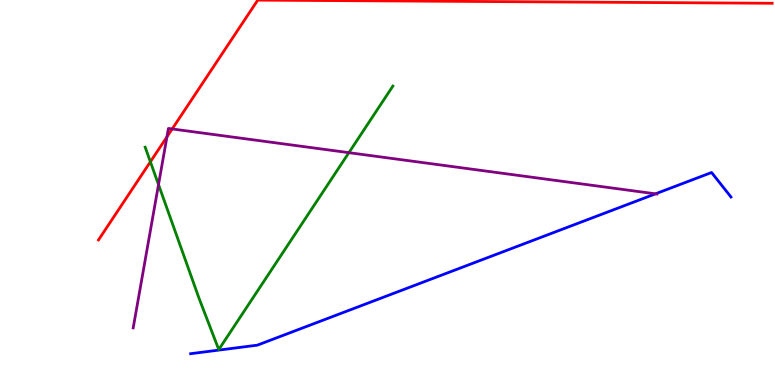[{'lines': ['blue', 'red'], 'intersections': []}, {'lines': ['green', 'red'], 'intersections': [{'x': 1.94, 'y': 5.8}]}, {'lines': ['purple', 'red'], 'intersections': [{'x': 2.15, 'y': 6.44}, {'x': 2.22, 'y': 6.65}]}, {'lines': ['blue', 'green'], 'intersections': []}, {'lines': ['blue', 'purple'], 'intersections': [{'x': 8.46, 'y': 4.97}]}, {'lines': ['green', 'purple'], 'intersections': [{'x': 2.05, 'y': 5.21}, {'x': 4.5, 'y': 6.03}]}]